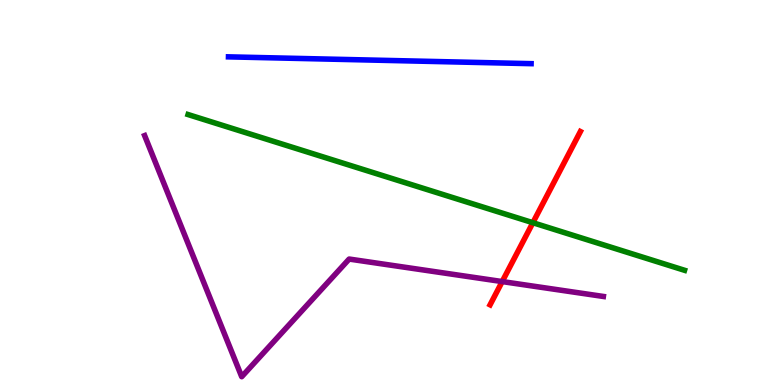[{'lines': ['blue', 'red'], 'intersections': []}, {'lines': ['green', 'red'], 'intersections': [{'x': 6.88, 'y': 4.22}]}, {'lines': ['purple', 'red'], 'intersections': [{'x': 6.48, 'y': 2.69}]}, {'lines': ['blue', 'green'], 'intersections': []}, {'lines': ['blue', 'purple'], 'intersections': []}, {'lines': ['green', 'purple'], 'intersections': []}]